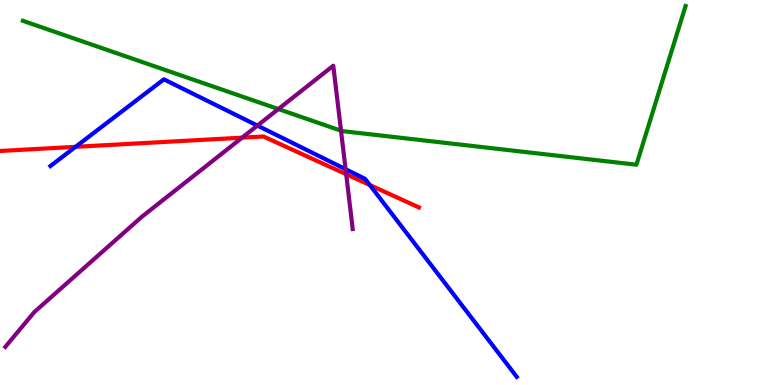[{'lines': ['blue', 'red'], 'intersections': [{'x': 0.975, 'y': 6.19}, {'x': 4.77, 'y': 5.19}]}, {'lines': ['green', 'red'], 'intersections': []}, {'lines': ['purple', 'red'], 'intersections': [{'x': 3.12, 'y': 6.42}, {'x': 4.47, 'y': 5.47}]}, {'lines': ['blue', 'green'], 'intersections': []}, {'lines': ['blue', 'purple'], 'intersections': [{'x': 3.32, 'y': 6.74}, {'x': 4.46, 'y': 5.61}]}, {'lines': ['green', 'purple'], 'intersections': [{'x': 3.59, 'y': 7.17}, {'x': 4.4, 'y': 6.61}]}]